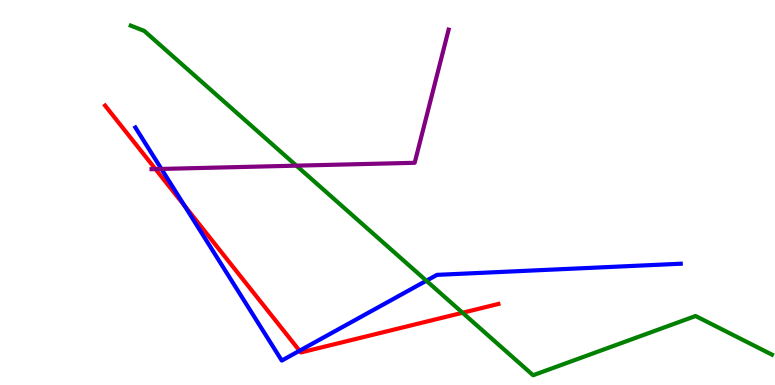[{'lines': ['blue', 'red'], 'intersections': [{'x': 2.38, 'y': 4.66}, {'x': 3.87, 'y': 0.89}]}, {'lines': ['green', 'red'], 'intersections': [{'x': 5.97, 'y': 1.88}]}, {'lines': ['purple', 'red'], 'intersections': [{'x': 2.01, 'y': 5.61}]}, {'lines': ['blue', 'green'], 'intersections': [{'x': 5.5, 'y': 2.71}]}, {'lines': ['blue', 'purple'], 'intersections': [{'x': 2.08, 'y': 5.61}]}, {'lines': ['green', 'purple'], 'intersections': [{'x': 3.82, 'y': 5.7}]}]